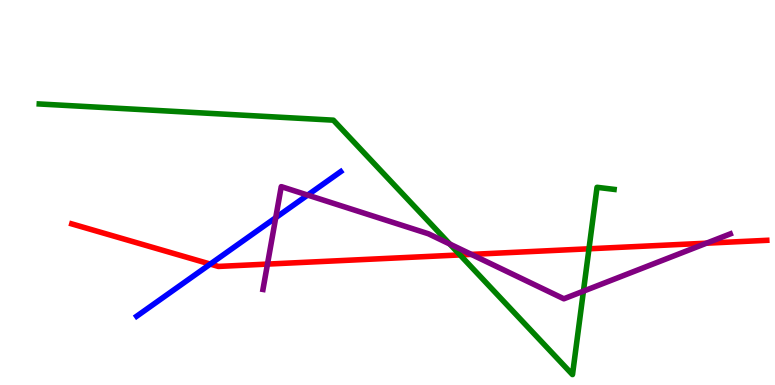[{'lines': ['blue', 'red'], 'intersections': [{'x': 2.71, 'y': 3.14}]}, {'lines': ['green', 'red'], 'intersections': [{'x': 5.94, 'y': 3.38}, {'x': 7.6, 'y': 3.54}]}, {'lines': ['purple', 'red'], 'intersections': [{'x': 3.45, 'y': 3.14}, {'x': 6.08, 'y': 3.39}, {'x': 9.12, 'y': 3.68}]}, {'lines': ['blue', 'green'], 'intersections': []}, {'lines': ['blue', 'purple'], 'intersections': [{'x': 3.56, 'y': 4.35}, {'x': 3.97, 'y': 4.93}]}, {'lines': ['green', 'purple'], 'intersections': [{'x': 5.8, 'y': 3.66}, {'x': 7.53, 'y': 2.44}]}]